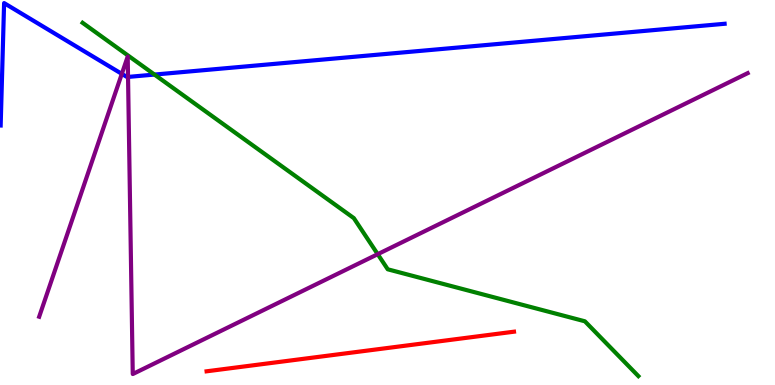[{'lines': ['blue', 'red'], 'intersections': []}, {'lines': ['green', 'red'], 'intersections': []}, {'lines': ['purple', 'red'], 'intersections': []}, {'lines': ['blue', 'green'], 'intersections': [{'x': 1.99, 'y': 8.06}]}, {'lines': ['blue', 'purple'], 'intersections': [{'x': 1.57, 'y': 8.08}, {'x': 1.65, 'y': 8.0}]}, {'lines': ['green', 'purple'], 'intersections': [{'x': 4.87, 'y': 3.4}]}]